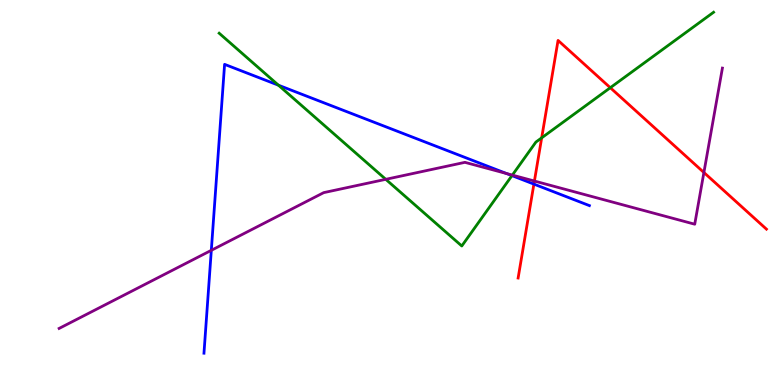[{'lines': ['blue', 'red'], 'intersections': [{'x': 6.89, 'y': 5.22}]}, {'lines': ['green', 'red'], 'intersections': [{'x': 6.99, 'y': 6.42}, {'x': 7.87, 'y': 7.72}]}, {'lines': ['purple', 'red'], 'intersections': [{'x': 6.9, 'y': 5.3}, {'x': 9.08, 'y': 5.52}]}, {'lines': ['blue', 'green'], 'intersections': [{'x': 3.59, 'y': 7.79}, {'x': 6.61, 'y': 5.44}]}, {'lines': ['blue', 'purple'], 'intersections': [{'x': 2.73, 'y': 3.5}, {'x': 6.54, 'y': 5.49}]}, {'lines': ['green', 'purple'], 'intersections': [{'x': 4.98, 'y': 5.34}, {'x': 6.61, 'y': 5.45}]}]